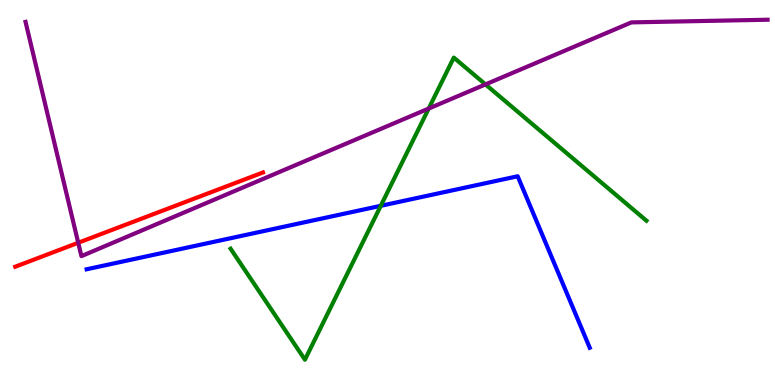[{'lines': ['blue', 'red'], 'intersections': []}, {'lines': ['green', 'red'], 'intersections': []}, {'lines': ['purple', 'red'], 'intersections': [{'x': 1.01, 'y': 3.69}]}, {'lines': ['blue', 'green'], 'intersections': [{'x': 4.91, 'y': 4.65}]}, {'lines': ['blue', 'purple'], 'intersections': []}, {'lines': ['green', 'purple'], 'intersections': [{'x': 5.53, 'y': 7.18}, {'x': 6.26, 'y': 7.81}]}]